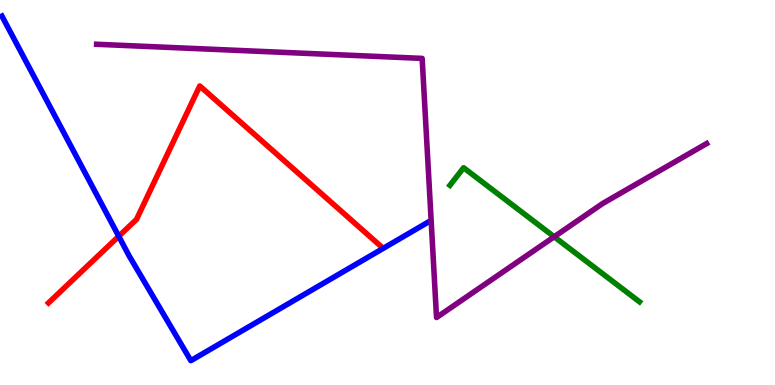[{'lines': ['blue', 'red'], 'intersections': [{'x': 1.53, 'y': 3.86}]}, {'lines': ['green', 'red'], 'intersections': []}, {'lines': ['purple', 'red'], 'intersections': []}, {'lines': ['blue', 'green'], 'intersections': []}, {'lines': ['blue', 'purple'], 'intersections': []}, {'lines': ['green', 'purple'], 'intersections': [{'x': 7.15, 'y': 3.85}]}]